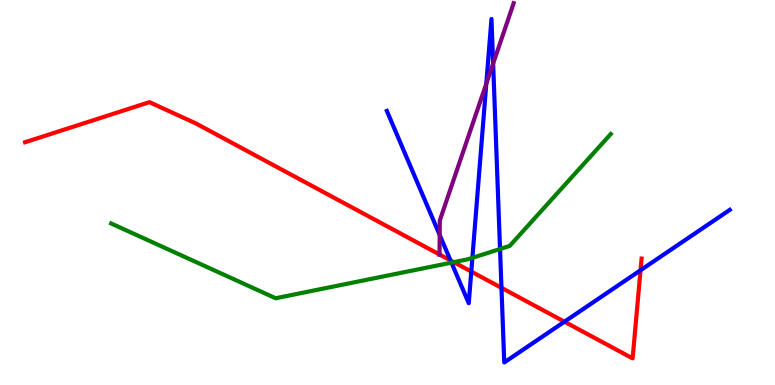[{'lines': ['blue', 'red'], 'intersections': [{'x': 5.81, 'y': 3.24}, {'x': 6.08, 'y': 2.95}, {'x': 6.47, 'y': 2.52}, {'x': 7.28, 'y': 1.64}, {'x': 8.26, 'y': 2.98}]}, {'lines': ['green', 'red'], 'intersections': [{'x': 5.85, 'y': 3.19}]}, {'lines': ['purple', 'red'], 'intersections': [{'x': 5.67, 'y': 3.39}]}, {'lines': ['blue', 'green'], 'intersections': [{'x': 5.83, 'y': 3.18}, {'x': 6.1, 'y': 3.3}, {'x': 6.45, 'y': 3.53}]}, {'lines': ['blue', 'purple'], 'intersections': [{'x': 5.67, 'y': 3.9}, {'x': 6.27, 'y': 7.83}, {'x': 6.36, 'y': 8.35}]}, {'lines': ['green', 'purple'], 'intersections': []}]